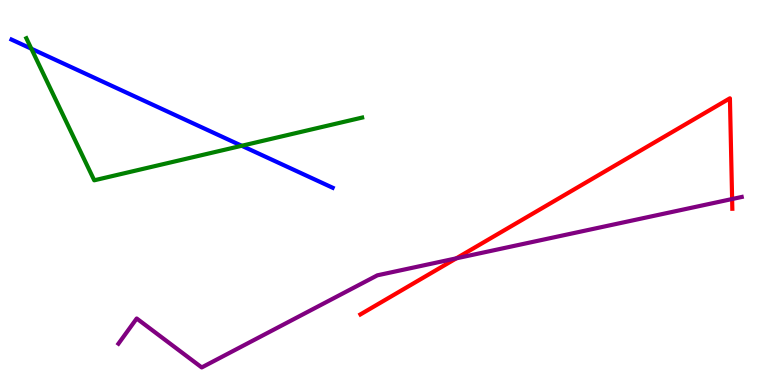[{'lines': ['blue', 'red'], 'intersections': []}, {'lines': ['green', 'red'], 'intersections': []}, {'lines': ['purple', 'red'], 'intersections': [{'x': 5.89, 'y': 3.29}, {'x': 9.45, 'y': 4.83}]}, {'lines': ['blue', 'green'], 'intersections': [{'x': 0.404, 'y': 8.73}, {'x': 3.12, 'y': 6.21}]}, {'lines': ['blue', 'purple'], 'intersections': []}, {'lines': ['green', 'purple'], 'intersections': []}]